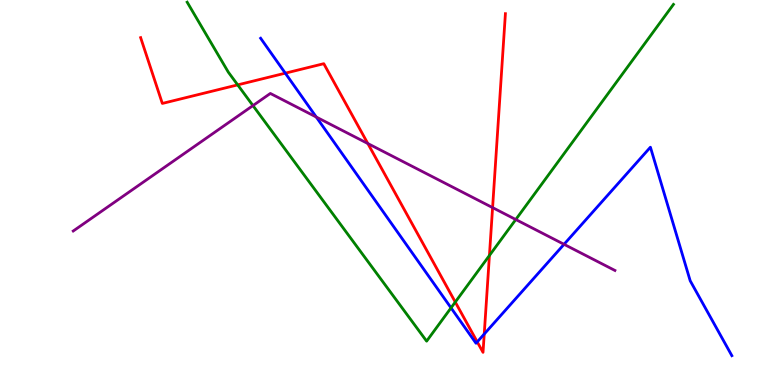[{'lines': ['blue', 'red'], 'intersections': [{'x': 3.68, 'y': 8.1}, {'x': 6.16, 'y': 1.12}, {'x': 6.25, 'y': 1.32}]}, {'lines': ['green', 'red'], 'intersections': [{'x': 3.07, 'y': 7.8}, {'x': 5.87, 'y': 2.15}, {'x': 6.32, 'y': 3.36}]}, {'lines': ['purple', 'red'], 'intersections': [{'x': 4.75, 'y': 6.27}, {'x': 6.36, 'y': 4.61}]}, {'lines': ['blue', 'green'], 'intersections': [{'x': 5.82, 'y': 2.0}]}, {'lines': ['blue', 'purple'], 'intersections': [{'x': 4.08, 'y': 6.96}, {'x': 7.28, 'y': 3.65}]}, {'lines': ['green', 'purple'], 'intersections': [{'x': 3.26, 'y': 7.26}, {'x': 6.66, 'y': 4.3}]}]